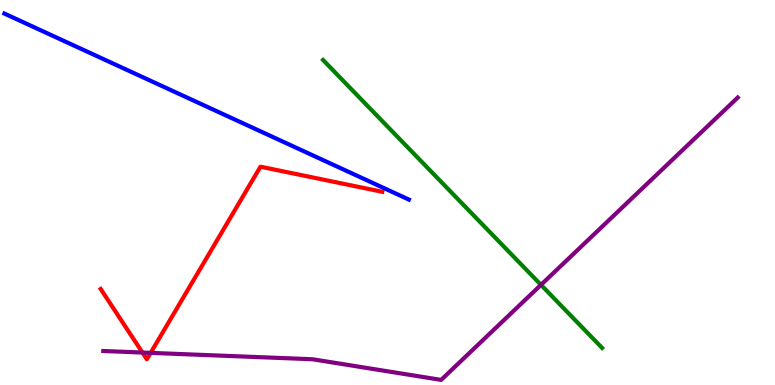[{'lines': ['blue', 'red'], 'intersections': []}, {'lines': ['green', 'red'], 'intersections': []}, {'lines': ['purple', 'red'], 'intersections': [{'x': 1.84, 'y': 0.843}, {'x': 1.94, 'y': 0.834}]}, {'lines': ['blue', 'green'], 'intersections': []}, {'lines': ['blue', 'purple'], 'intersections': []}, {'lines': ['green', 'purple'], 'intersections': [{'x': 6.98, 'y': 2.6}]}]